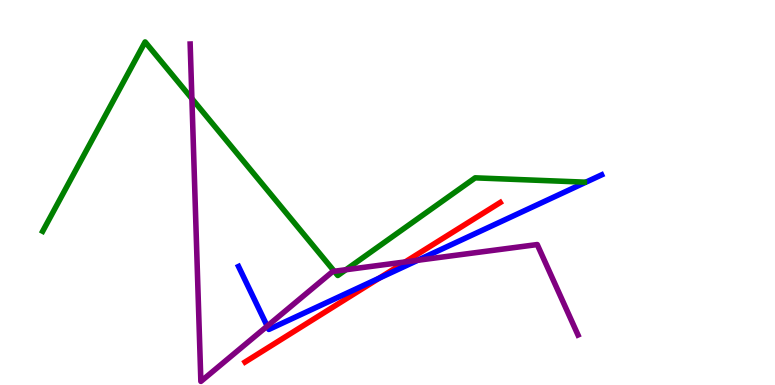[{'lines': ['blue', 'red'], 'intersections': [{'x': 4.89, 'y': 2.78}]}, {'lines': ['green', 'red'], 'intersections': []}, {'lines': ['purple', 'red'], 'intersections': [{'x': 5.23, 'y': 3.2}]}, {'lines': ['blue', 'green'], 'intersections': []}, {'lines': ['blue', 'purple'], 'intersections': [{'x': 3.45, 'y': 1.53}, {'x': 5.39, 'y': 3.24}]}, {'lines': ['green', 'purple'], 'intersections': [{'x': 2.48, 'y': 7.44}, {'x': 4.31, 'y': 2.95}, {'x': 4.46, 'y': 2.99}]}]